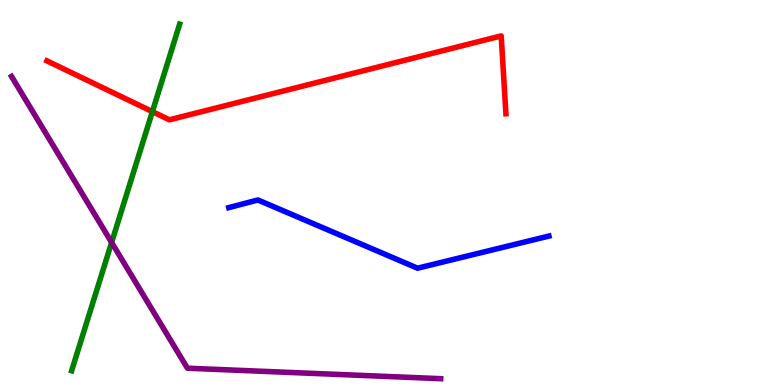[{'lines': ['blue', 'red'], 'intersections': []}, {'lines': ['green', 'red'], 'intersections': [{'x': 1.97, 'y': 7.1}]}, {'lines': ['purple', 'red'], 'intersections': []}, {'lines': ['blue', 'green'], 'intersections': []}, {'lines': ['blue', 'purple'], 'intersections': []}, {'lines': ['green', 'purple'], 'intersections': [{'x': 1.44, 'y': 3.7}]}]